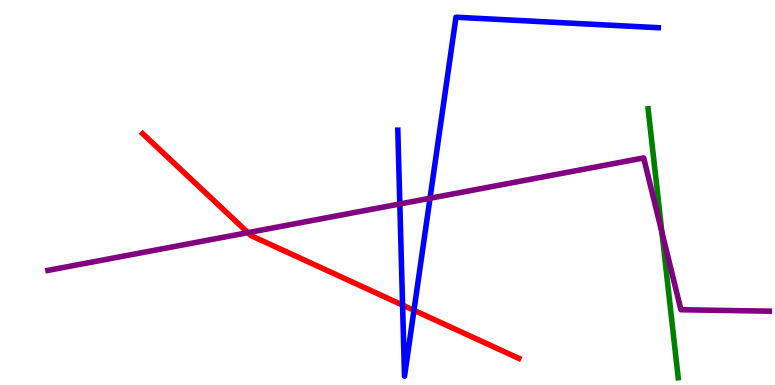[{'lines': ['blue', 'red'], 'intersections': [{'x': 5.19, 'y': 2.08}, {'x': 5.34, 'y': 1.94}]}, {'lines': ['green', 'red'], 'intersections': []}, {'lines': ['purple', 'red'], 'intersections': [{'x': 3.2, 'y': 3.96}]}, {'lines': ['blue', 'green'], 'intersections': []}, {'lines': ['blue', 'purple'], 'intersections': [{'x': 5.16, 'y': 4.7}, {'x': 5.55, 'y': 4.85}]}, {'lines': ['green', 'purple'], 'intersections': [{'x': 8.54, 'y': 3.97}]}]